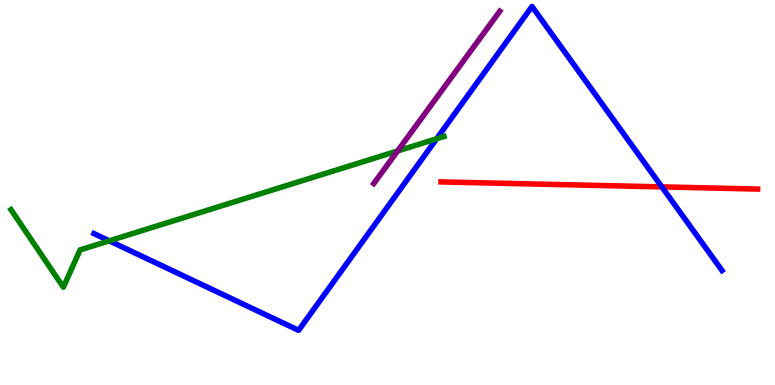[{'lines': ['blue', 'red'], 'intersections': [{'x': 8.54, 'y': 5.15}]}, {'lines': ['green', 'red'], 'intersections': []}, {'lines': ['purple', 'red'], 'intersections': []}, {'lines': ['blue', 'green'], 'intersections': [{'x': 1.41, 'y': 3.74}, {'x': 5.63, 'y': 6.39}]}, {'lines': ['blue', 'purple'], 'intersections': []}, {'lines': ['green', 'purple'], 'intersections': [{'x': 5.13, 'y': 6.08}]}]